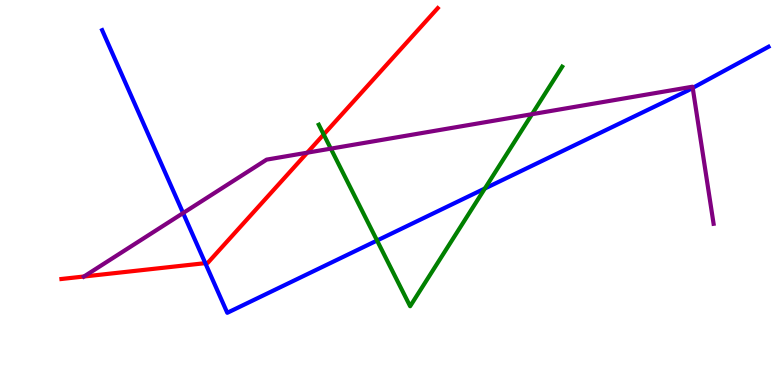[{'lines': ['blue', 'red'], 'intersections': [{'x': 2.65, 'y': 3.16}]}, {'lines': ['green', 'red'], 'intersections': [{'x': 4.18, 'y': 6.51}]}, {'lines': ['purple', 'red'], 'intersections': [{'x': 1.08, 'y': 2.82}, {'x': 3.96, 'y': 6.03}]}, {'lines': ['blue', 'green'], 'intersections': [{'x': 4.87, 'y': 3.75}, {'x': 6.26, 'y': 5.1}]}, {'lines': ['blue', 'purple'], 'intersections': [{'x': 2.36, 'y': 4.47}, {'x': 8.94, 'y': 7.72}]}, {'lines': ['green', 'purple'], 'intersections': [{'x': 4.27, 'y': 6.14}, {'x': 6.86, 'y': 7.03}]}]